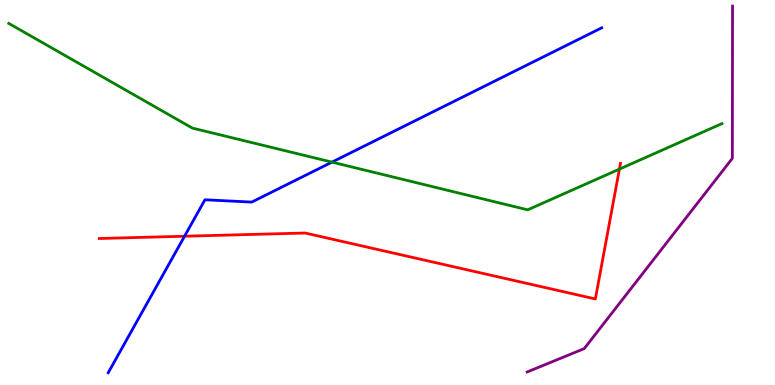[{'lines': ['blue', 'red'], 'intersections': [{'x': 2.38, 'y': 3.86}]}, {'lines': ['green', 'red'], 'intersections': [{'x': 7.99, 'y': 5.61}]}, {'lines': ['purple', 'red'], 'intersections': []}, {'lines': ['blue', 'green'], 'intersections': [{'x': 4.28, 'y': 5.79}]}, {'lines': ['blue', 'purple'], 'intersections': []}, {'lines': ['green', 'purple'], 'intersections': []}]